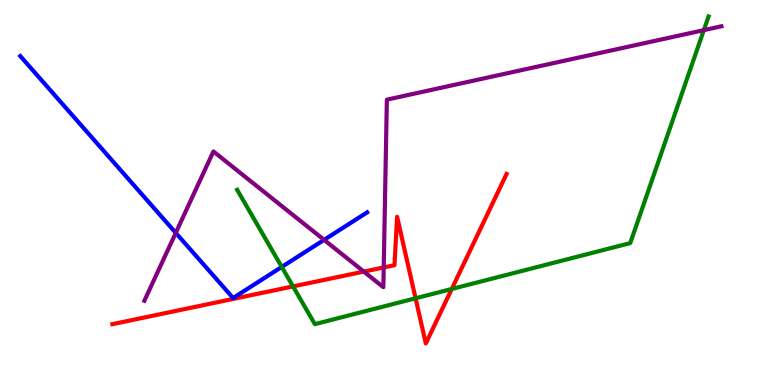[{'lines': ['blue', 'red'], 'intersections': []}, {'lines': ['green', 'red'], 'intersections': [{'x': 3.78, 'y': 2.56}, {'x': 5.36, 'y': 2.25}, {'x': 5.83, 'y': 2.49}]}, {'lines': ['purple', 'red'], 'intersections': [{'x': 4.69, 'y': 2.95}, {'x': 4.95, 'y': 3.05}]}, {'lines': ['blue', 'green'], 'intersections': [{'x': 3.64, 'y': 3.07}]}, {'lines': ['blue', 'purple'], 'intersections': [{'x': 2.27, 'y': 3.95}, {'x': 4.18, 'y': 3.77}]}, {'lines': ['green', 'purple'], 'intersections': [{'x': 9.08, 'y': 9.22}]}]